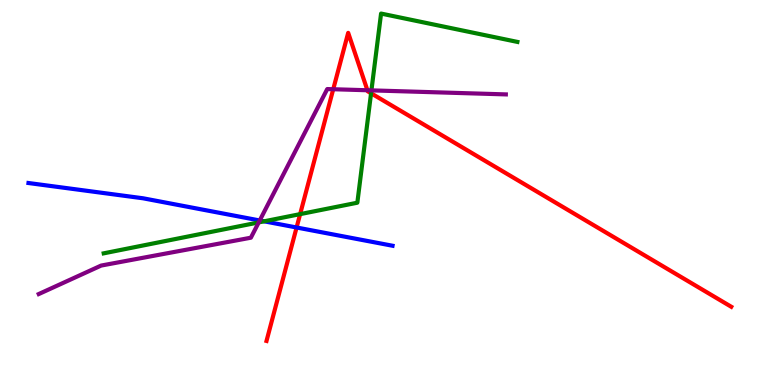[{'lines': ['blue', 'red'], 'intersections': [{'x': 3.83, 'y': 4.09}]}, {'lines': ['green', 'red'], 'intersections': [{'x': 3.87, 'y': 4.44}, {'x': 4.79, 'y': 7.58}]}, {'lines': ['purple', 'red'], 'intersections': [{'x': 4.3, 'y': 7.68}, {'x': 4.74, 'y': 7.66}]}, {'lines': ['blue', 'green'], 'intersections': [{'x': 3.41, 'y': 4.25}]}, {'lines': ['blue', 'purple'], 'intersections': [{'x': 3.35, 'y': 4.27}]}, {'lines': ['green', 'purple'], 'intersections': [{'x': 3.34, 'y': 4.22}, {'x': 4.79, 'y': 7.65}]}]